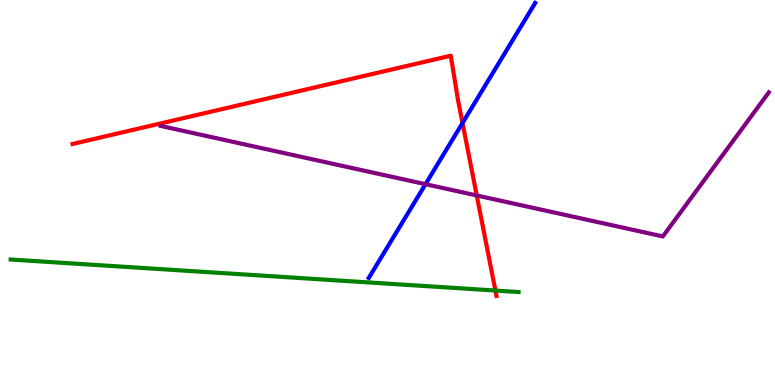[{'lines': ['blue', 'red'], 'intersections': [{'x': 5.97, 'y': 6.8}]}, {'lines': ['green', 'red'], 'intersections': [{'x': 6.39, 'y': 2.45}]}, {'lines': ['purple', 'red'], 'intersections': [{'x': 6.15, 'y': 4.92}]}, {'lines': ['blue', 'green'], 'intersections': []}, {'lines': ['blue', 'purple'], 'intersections': [{'x': 5.49, 'y': 5.22}]}, {'lines': ['green', 'purple'], 'intersections': []}]